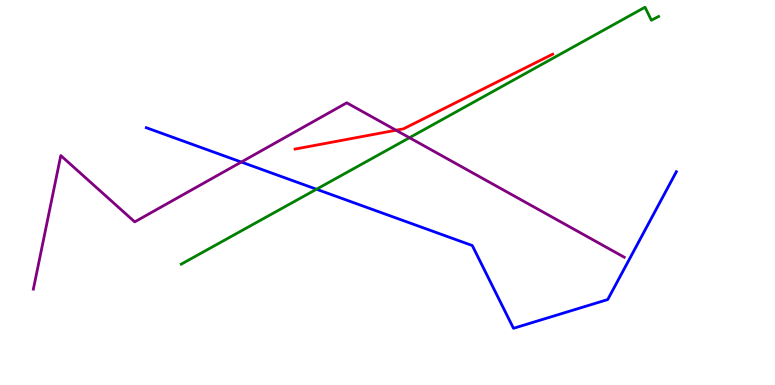[{'lines': ['blue', 'red'], 'intersections': []}, {'lines': ['green', 'red'], 'intersections': []}, {'lines': ['purple', 'red'], 'intersections': [{'x': 5.11, 'y': 6.62}]}, {'lines': ['blue', 'green'], 'intersections': [{'x': 4.08, 'y': 5.08}]}, {'lines': ['blue', 'purple'], 'intersections': [{'x': 3.11, 'y': 5.79}]}, {'lines': ['green', 'purple'], 'intersections': [{'x': 5.28, 'y': 6.42}]}]